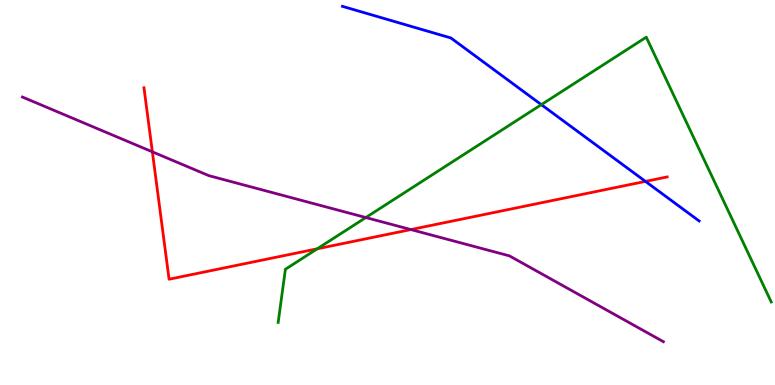[{'lines': ['blue', 'red'], 'intersections': [{'x': 8.33, 'y': 5.29}]}, {'lines': ['green', 'red'], 'intersections': [{'x': 4.09, 'y': 3.54}]}, {'lines': ['purple', 'red'], 'intersections': [{'x': 1.97, 'y': 6.06}, {'x': 5.3, 'y': 4.04}]}, {'lines': ['blue', 'green'], 'intersections': [{'x': 6.99, 'y': 7.28}]}, {'lines': ['blue', 'purple'], 'intersections': []}, {'lines': ['green', 'purple'], 'intersections': [{'x': 4.72, 'y': 4.35}]}]